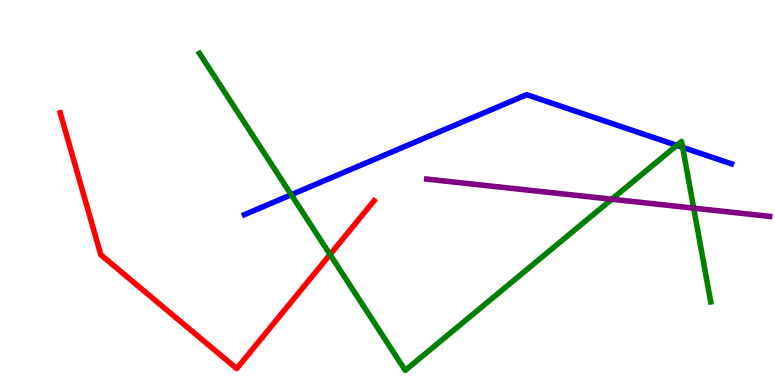[{'lines': ['blue', 'red'], 'intersections': []}, {'lines': ['green', 'red'], 'intersections': [{'x': 4.26, 'y': 3.39}]}, {'lines': ['purple', 'red'], 'intersections': []}, {'lines': ['blue', 'green'], 'intersections': [{'x': 3.76, 'y': 4.94}, {'x': 8.73, 'y': 6.22}, {'x': 8.81, 'y': 6.17}]}, {'lines': ['blue', 'purple'], 'intersections': []}, {'lines': ['green', 'purple'], 'intersections': [{'x': 7.89, 'y': 4.83}, {'x': 8.95, 'y': 4.59}]}]